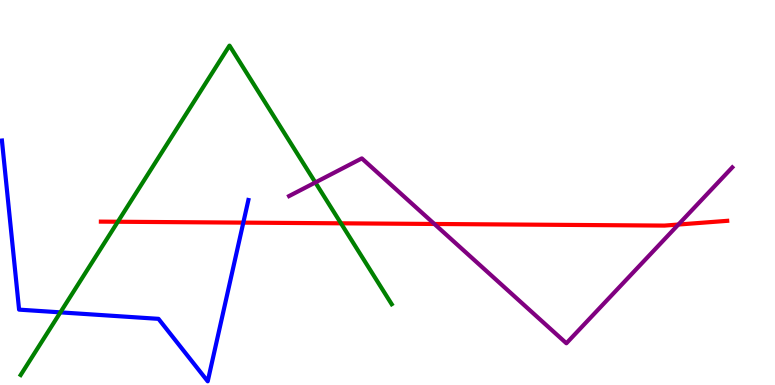[{'lines': ['blue', 'red'], 'intersections': [{'x': 3.14, 'y': 4.22}]}, {'lines': ['green', 'red'], 'intersections': [{'x': 1.52, 'y': 4.24}, {'x': 4.4, 'y': 4.2}]}, {'lines': ['purple', 'red'], 'intersections': [{'x': 5.6, 'y': 4.18}, {'x': 8.75, 'y': 4.17}]}, {'lines': ['blue', 'green'], 'intersections': [{'x': 0.779, 'y': 1.89}]}, {'lines': ['blue', 'purple'], 'intersections': []}, {'lines': ['green', 'purple'], 'intersections': [{'x': 4.07, 'y': 5.26}]}]